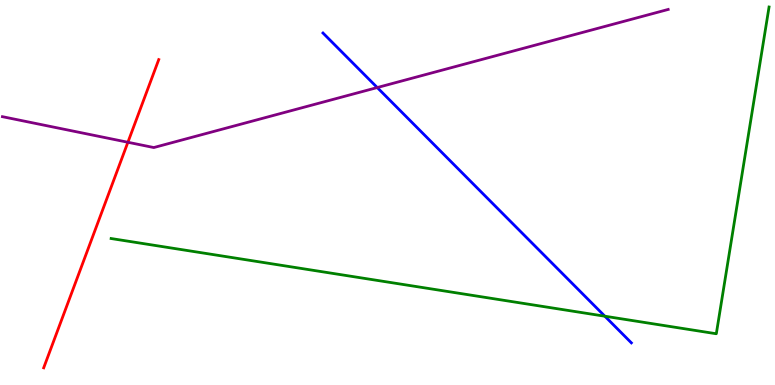[{'lines': ['blue', 'red'], 'intersections': []}, {'lines': ['green', 'red'], 'intersections': []}, {'lines': ['purple', 'red'], 'intersections': [{'x': 1.65, 'y': 6.3}]}, {'lines': ['blue', 'green'], 'intersections': [{'x': 7.8, 'y': 1.79}]}, {'lines': ['blue', 'purple'], 'intersections': [{'x': 4.87, 'y': 7.73}]}, {'lines': ['green', 'purple'], 'intersections': []}]